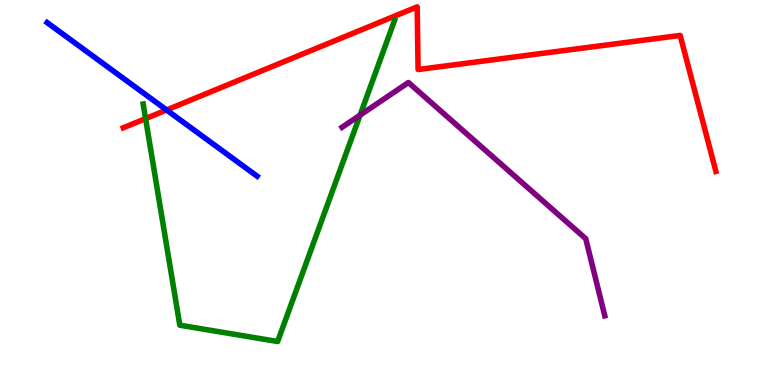[{'lines': ['blue', 'red'], 'intersections': [{'x': 2.15, 'y': 7.14}]}, {'lines': ['green', 'red'], 'intersections': [{'x': 1.88, 'y': 6.92}]}, {'lines': ['purple', 'red'], 'intersections': []}, {'lines': ['blue', 'green'], 'intersections': []}, {'lines': ['blue', 'purple'], 'intersections': []}, {'lines': ['green', 'purple'], 'intersections': [{'x': 4.65, 'y': 7.01}]}]